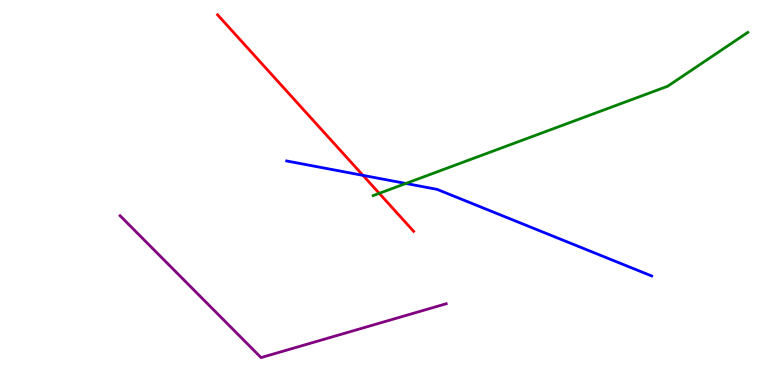[{'lines': ['blue', 'red'], 'intersections': [{'x': 4.68, 'y': 5.45}]}, {'lines': ['green', 'red'], 'intersections': [{'x': 4.89, 'y': 4.98}]}, {'lines': ['purple', 'red'], 'intersections': []}, {'lines': ['blue', 'green'], 'intersections': [{'x': 5.24, 'y': 5.23}]}, {'lines': ['blue', 'purple'], 'intersections': []}, {'lines': ['green', 'purple'], 'intersections': []}]